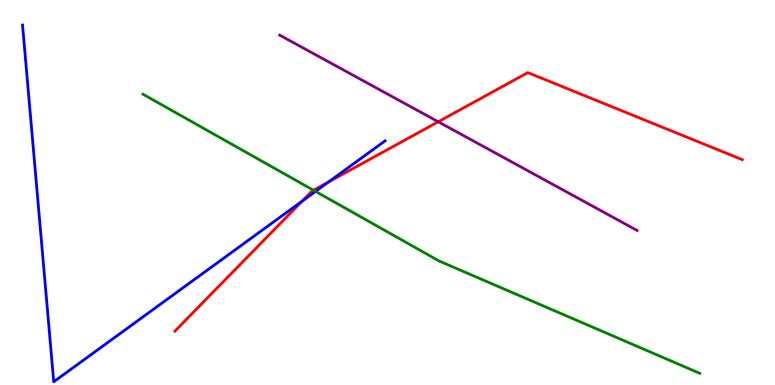[{'lines': ['blue', 'red'], 'intersections': [{'x': 3.9, 'y': 4.77}, {'x': 4.24, 'y': 5.27}]}, {'lines': ['green', 'red'], 'intersections': [{'x': 4.05, 'y': 5.06}]}, {'lines': ['purple', 'red'], 'intersections': [{'x': 5.65, 'y': 6.84}]}, {'lines': ['blue', 'green'], 'intersections': [{'x': 4.07, 'y': 5.03}]}, {'lines': ['blue', 'purple'], 'intersections': []}, {'lines': ['green', 'purple'], 'intersections': []}]